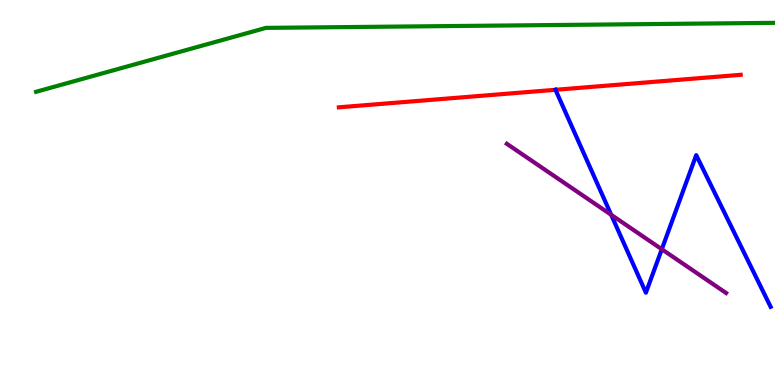[{'lines': ['blue', 'red'], 'intersections': [{'x': 7.17, 'y': 7.67}]}, {'lines': ['green', 'red'], 'intersections': []}, {'lines': ['purple', 'red'], 'intersections': []}, {'lines': ['blue', 'green'], 'intersections': []}, {'lines': ['blue', 'purple'], 'intersections': [{'x': 7.89, 'y': 4.42}, {'x': 8.54, 'y': 3.53}]}, {'lines': ['green', 'purple'], 'intersections': []}]